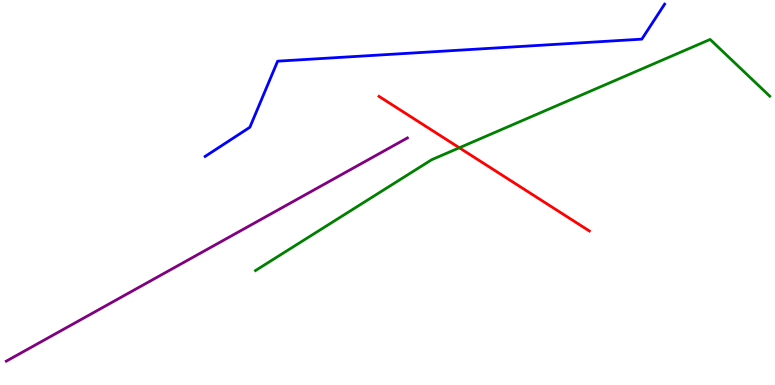[{'lines': ['blue', 'red'], 'intersections': []}, {'lines': ['green', 'red'], 'intersections': [{'x': 5.93, 'y': 6.16}]}, {'lines': ['purple', 'red'], 'intersections': []}, {'lines': ['blue', 'green'], 'intersections': []}, {'lines': ['blue', 'purple'], 'intersections': []}, {'lines': ['green', 'purple'], 'intersections': []}]